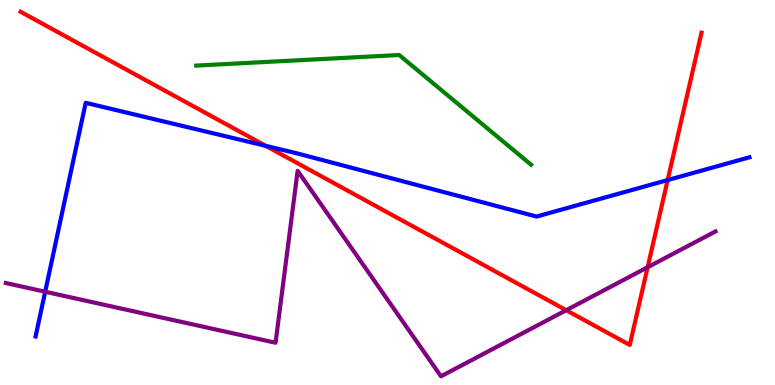[{'lines': ['blue', 'red'], 'intersections': [{'x': 3.43, 'y': 6.21}, {'x': 8.61, 'y': 5.32}]}, {'lines': ['green', 'red'], 'intersections': []}, {'lines': ['purple', 'red'], 'intersections': [{'x': 7.31, 'y': 1.94}, {'x': 8.36, 'y': 3.06}]}, {'lines': ['blue', 'green'], 'intersections': []}, {'lines': ['blue', 'purple'], 'intersections': [{'x': 0.583, 'y': 2.42}]}, {'lines': ['green', 'purple'], 'intersections': []}]